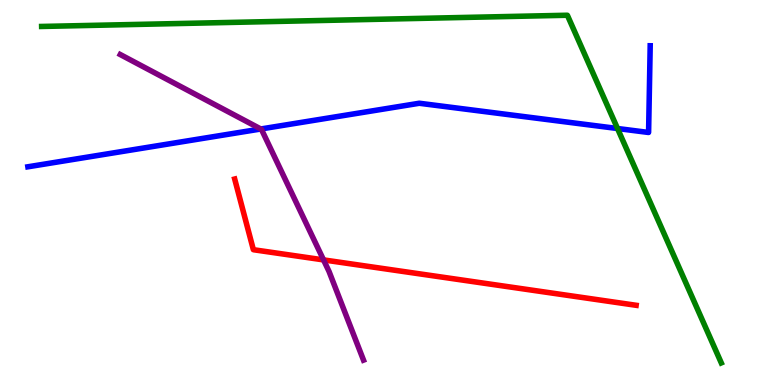[{'lines': ['blue', 'red'], 'intersections': []}, {'lines': ['green', 'red'], 'intersections': []}, {'lines': ['purple', 'red'], 'intersections': [{'x': 4.17, 'y': 3.25}]}, {'lines': ['blue', 'green'], 'intersections': [{'x': 7.97, 'y': 6.66}]}, {'lines': ['blue', 'purple'], 'intersections': [{'x': 3.36, 'y': 6.65}]}, {'lines': ['green', 'purple'], 'intersections': []}]